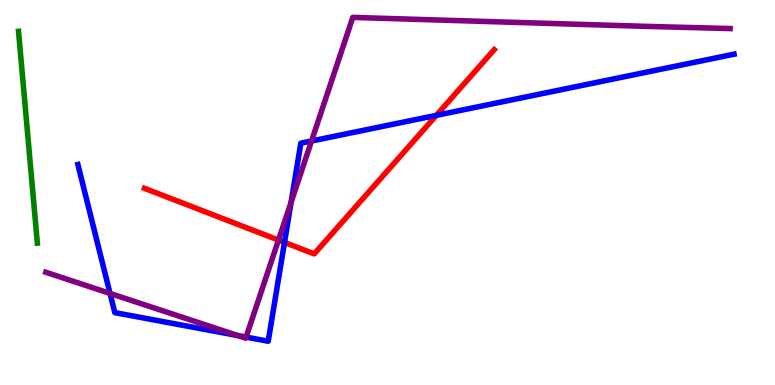[{'lines': ['blue', 'red'], 'intersections': [{'x': 3.67, 'y': 3.7}, {'x': 5.63, 'y': 7.0}]}, {'lines': ['green', 'red'], 'intersections': []}, {'lines': ['purple', 'red'], 'intersections': [{'x': 3.59, 'y': 3.76}]}, {'lines': ['blue', 'green'], 'intersections': []}, {'lines': ['blue', 'purple'], 'intersections': [{'x': 1.42, 'y': 2.38}, {'x': 3.07, 'y': 1.28}, {'x': 3.18, 'y': 1.24}, {'x': 3.76, 'y': 4.75}, {'x': 4.02, 'y': 6.34}]}, {'lines': ['green', 'purple'], 'intersections': []}]